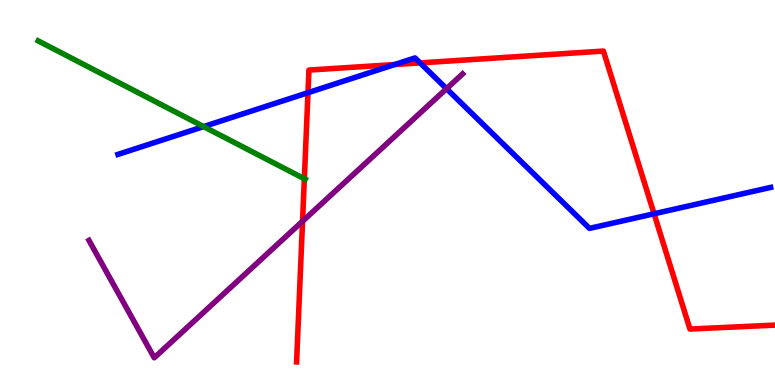[{'lines': ['blue', 'red'], 'intersections': [{'x': 3.97, 'y': 7.59}, {'x': 5.09, 'y': 8.32}, {'x': 5.42, 'y': 8.37}, {'x': 8.44, 'y': 4.45}]}, {'lines': ['green', 'red'], 'intersections': [{'x': 3.93, 'y': 5.36}]}, {'lines': ['purple', 'red'], 'intersections': [{'x': 3.9, 'y': 4.25}]}, {'lines': ['blue', 'green'], 'intersections': [{'x': 2.63, 'y': 6.71}]}, {'lines': ['blue', 'purple'], 'intersections': [{'x': 5.76, 'y': 7.7}]}, {'lines': ['green', 'purple'], 'intersections': []}]